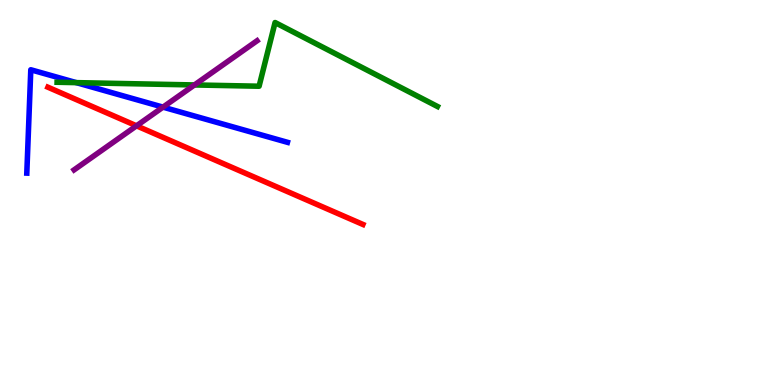[{'lines': ['blue', 'red'], 'intersections': []}, {'lines': ['green', 'red'], 'intersections': []}, {'lines': ['purple', 'red'], 'intersections': [{'x': 1.76, 'y': 6.73}]}, {'lines': ['blue', 'green'], 'intersections': [{'x': 0.985, 'y': 7.85}]}, {'lines': ['blue', 'purple'], 'intersections': [{'x': 2.1, 'y': 7.22}]}, {'lines': ['green', 'purple'], 'intersections': [{'x': 2.51, 'y': 7.79}]}]